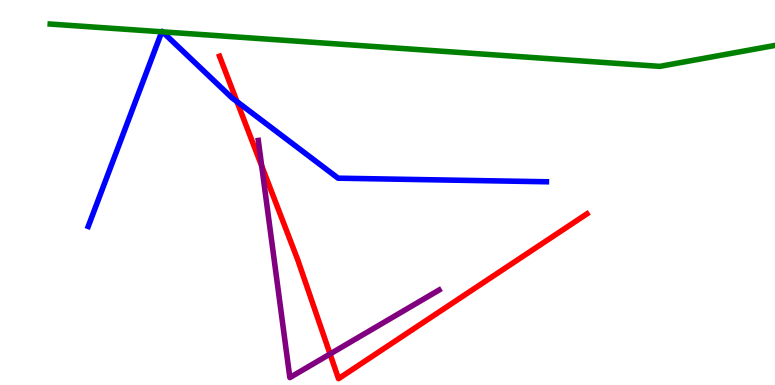[{'lines': ['blue', 'red'], 'intersections': [{'x': 3.06, 'y': 7.36}]}, {'lines': ['green', 'red'], 'intersections': []}, {'lines': ['purple', 'red'], 'intersections': [{'x': 3.38, 'y': 5.69}, {'x': 4.26, 'y': 0.806}]}, {'lines': ['blue', 'green'], 'intersections': [{'x': 2.09, 'y': 9.17}, {'x': 2.1, 'y': 9.17}]}, {'lines': ['blue', 'purple'], 'intersections': []}, {'lines': ['green', 'purple'], 'intersections': []}]